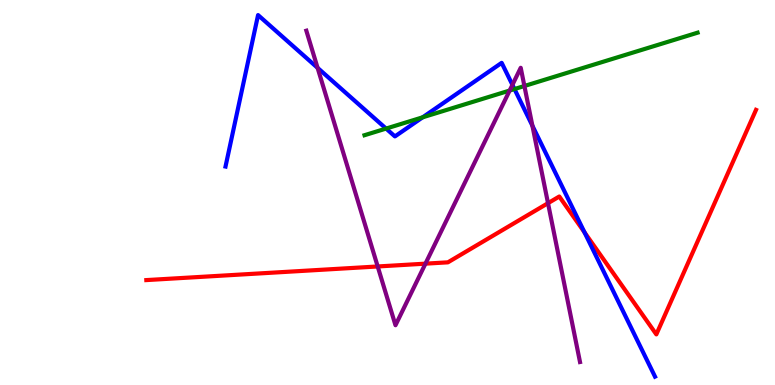[{'lines': ['blue', 'red'], 'intersections': [{'x': 7.54, 'y': 3.97}]}, {'lines': ['green', 'red'], 'intersections': []}, {'lines': ['purple', 'red'], 'intersections': [{'x': 4.87, 'y': 3.08}, {'x': 5.49, 'y': 3.15}, {'x': 7.07, 'y': 4.72}]}, {'lines': ['blue', 'green'], 'intersections': [{'x': 4.98, 'y': 6.66}, {'x': 5.45, 'y': 6.95}, {'x': 6.64, 'y': 7.69}]}, {'lines': ['blue', 'purple'], 'intersections': [{'x': 4.1, 'y': 8.24}, {'x': 6.61, 'y': 7.8}, {'x': 6.87, 'y': 6.73}]}, {'lines': ['green', 'purple'], 'intersections': [{'x': 6.58, 'y': 7.65}, {'x': 6.77, 'y': 7.77}]}]